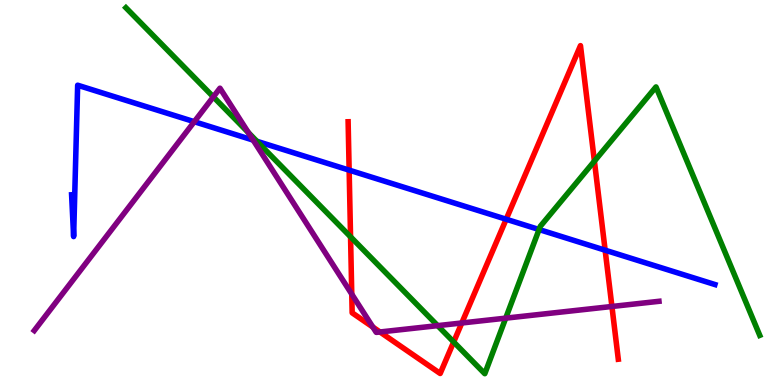[{'lines': ['blue', 'red'], 'intersections': [{'x': 4.51, 'y': 5.58}, {'x': 6.53, 'y': 4.31}, {'x': 7.81, 'y': 3.5}]}, {'lines': ['green', 'red'], 'intersections': [{'x': 4.52, 'y': 3.85}, {'x': 5.85, 'y': 1.12}, {'x': 7.67, 'y': 5.81}]}, {'lines': ['purple', 'red'], 'intersections': [{'x': 4.54, 'y': 2.36}, {'x': 4.81, 'y': 1.5}, {'x': 4.9, 'y': 1.38}, {'x': 5.96, 'y': 1.61}, {'x': 7.9, 'y': 2.04}]}, {'lines': ['blue', 'green'], 'intersections': [{'x': 3.31, 'y': 6.33}, {'x': 6.96, 'y': 4.04}]}, {'lines': ['blue', 'purple'], 'intersections': [{'x': 2.51, 'y': 6.84}, {'x': 3.27, 'y': 6.36}]}, {'lines': ['green', 'purple'], 'intersections': [{'x': 2.75, 'y': 7.48}, {'x': 3.21, 'y': 6.55}, {'x': 5.65, 'y': 1.54}, {'x': 6.53, 'y': 1.74}]}]